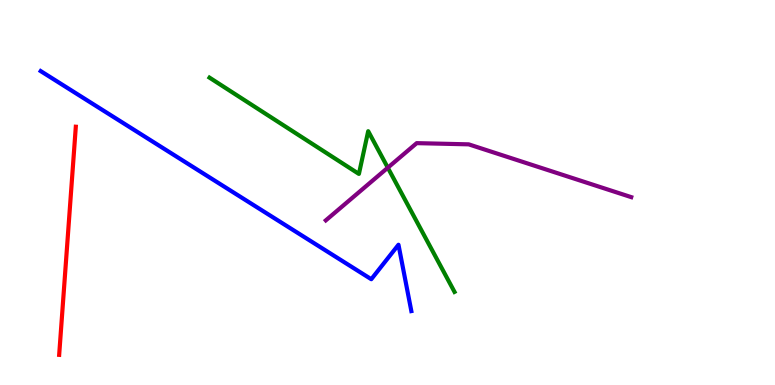[{'lines': ['blue', 'red'], 'intersections': []}, {'lines': ['green', 'red'], 'intersections': []}, {'lines': ['purple', 'red'], 'intersections': []}, {'lines': ['blue', 'green'], 'intersections': []}, {'lines': ['blue', 'purple'], 'intersections': []}, {'lines': ['green', 'purple'], 'intersections': [{'x': 5.0, 'y': 5.64}]}]